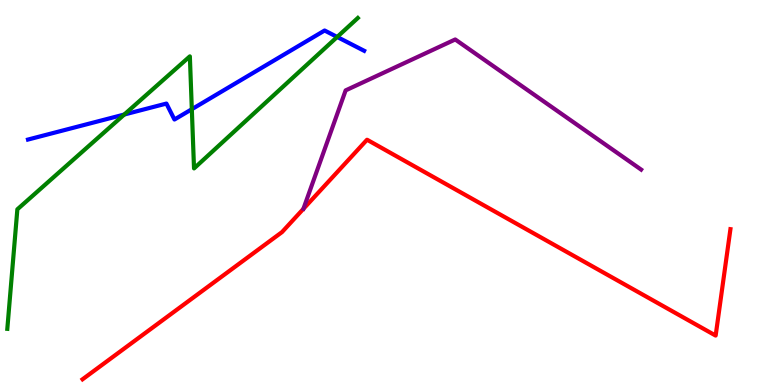[{'lines': ['blue', 'red'], 'intersections': []}, {'lines': ['green', 'red'], 'intersections': []}, {'lines': ['purple', 'red'], 'intersections': []}, {'lines': ['blue', 'green'], 'intersections': [{'x': 1.6, 'y': 7.03}, {'x': 2.48, 'y': 7.16}, {'x': 4.35, 'y': 9.04}]}, {'lines': ['blue', 'purple'], 'intersections': []}, {'lines': ['green', 'purple'], 'intersections': []}]